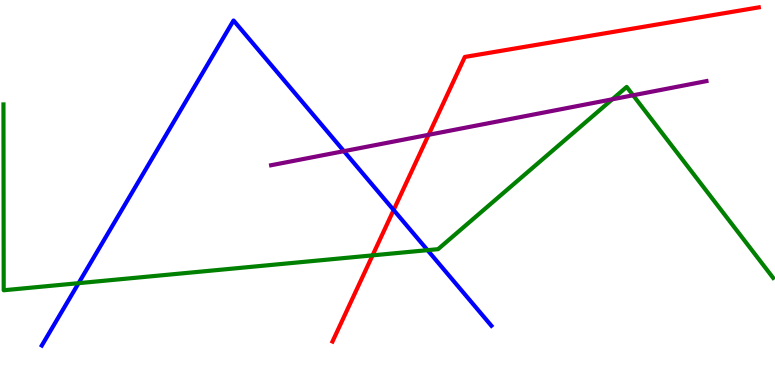[{'lines': ['blue', 'red'], 'intersections': [{'x': 5.08, 'y': 4.54}]}, {'lines': ['green', 'red'], 'intersections': [{'x': 4.81, 'y': 3.37}]}, {'lines': ['purple', 'red'], 'intersections': [{'x': 5.53, 'y': 6.5}]}, {'lines': ['blue', 'green'], 'intersections': [{'x': 1.01, 'y': 2.64}, {'x': 5.52, 'y': 3.5}]}, {'lines': ['blue', 'purple'], 'intersections': [{'x': 4.44, 'y': 6.07}]}, {'lines': ['green', 'purple'], 'intersections': [{'x': 7.9, 'y': 7.42}, {'x': 8.17, 'y': 7.53}]}]